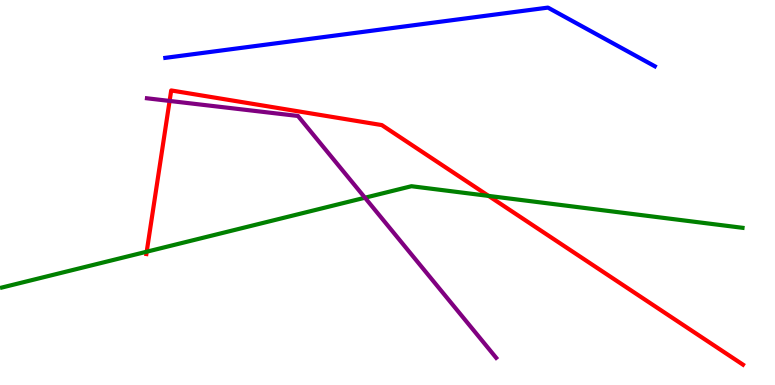[{'lines': ['blue', 'red'], 'intersections': []}, {'lines': ['green', 'red'], 'intersections': [{'x': 1.89, 'y': 3.46}, {'x': 6.3, 'y': 4.91}]}, {'lines': ['purple', 'red'], 'intersections': [{'x': 2.19, 'y': 7.38}]}, {'lines': ['blue', 'green'], 'intersections': []}, {'lines': ['blue', 'purple'], 'intersections': []}, {'lines': ['green', 'purple'], 'intersections': [{'x': 4.71, 'y': 4.86}]}]